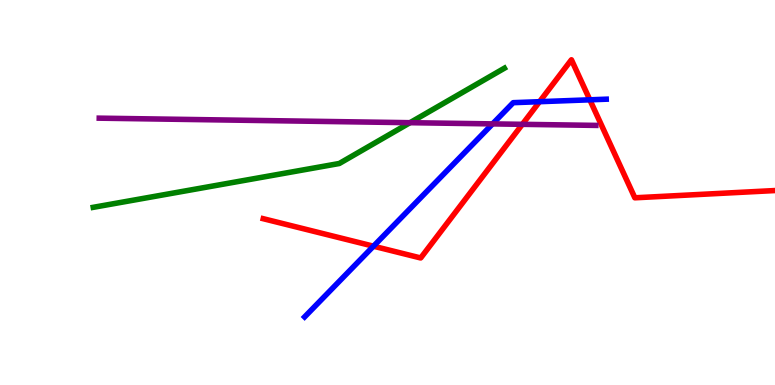[{'lines': ['blue', 'red'], 'intersections': [{'x': 4.82, 'y': 3.61}, {'x': 6.96, 'y': 7.36}, {'x': 7.61, 'y': 7.41}]}, {'lines': ['green', 'red'], 'intersections': []}, {'lines': ['purple', 'red'], 'intersections': [{'x': 6.74, 'y': 6.77}]}, {'lines': ['blue', 'green'], 'intersections': []}, {'lines': ['blue', 'purple'], 'intersections': [{'x': 6.36, 'y': 6.78}]}, {'lines': ['green', 'purple'], 'intersections': [{'x': 5.29, 'y': 6.81}]}]